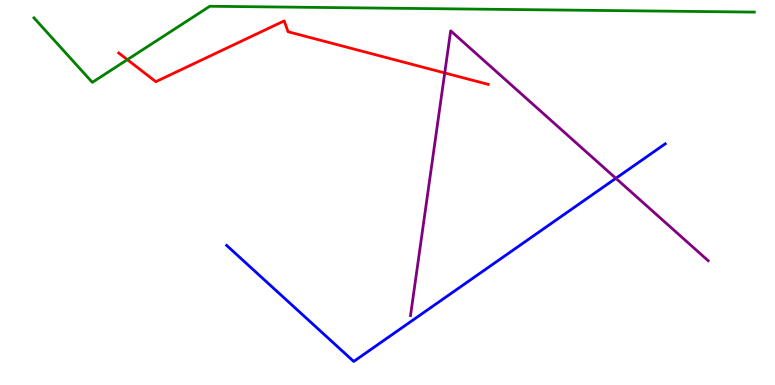[{'lines': ['blue', 'red'], 'intersections': []}, {'lines': ['green', 'red'], 'intersections': [{'x': 1.64, 'y': 8.45}]}, {'lines': ['purple', 'red'], 'intersections': [{'x': 5.74, 'y': 8.11}]}, {'lines': ['blue', 'green'], 'intersections': []}, {'lines': ['blue', 'purple'], 'intersections': [{'x': 7.95, 'y': 5.37}]}, {'lines': ['green', 'purple'], 'intersections': []}]